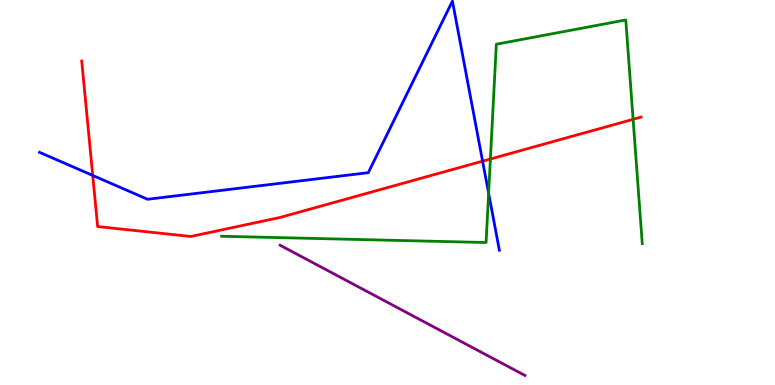[{'lines': ['blue', 'red'], 'intersections': [{'x': 1.2, 'y': 5.44}, {'x': 6.23, 'y': 5.81}]}, {'lines': ['green', 'red'], 'intersections': [{'x': 6.33, 'y': 5.87}, {'x': 8.17, 'y': 6.9}]}, {'lines': ['purple', 'red'], 'intersections': []}, {'lines': ['blue', 'green'], 'intersections': [{'x': 6.3, 'y': 4.98}]}, {'lines': ['blue', 'purple'], 'intersections': []}, {'lines': ['green', 'purple'], 'intersections': []}]